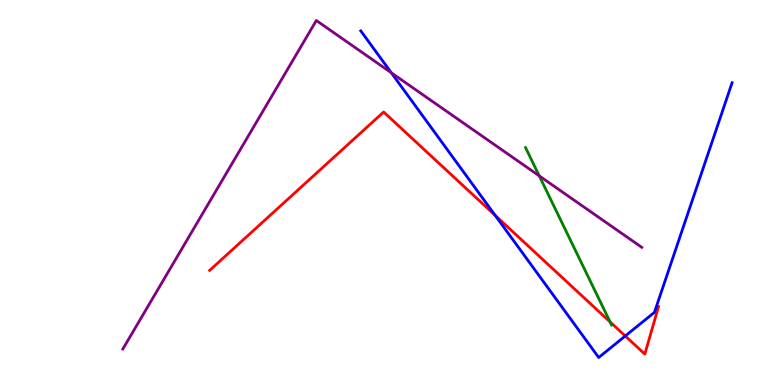[{'lines': ['blue', 'red'], 'intersections': [{'x': 6.39, 'y': 4.41}, {'x': 8.07, 'y': 1.27}]}, {'lines': ['green', 'red'], 'intersections': [{'x': 7.87, 'y': 1.64}]}, {'lines': ['purple', 'red'], 'intersections': []}, {'lines': ['blue', 'green'], 'intersections': []}, {'lines': ['blue', 'purple'], 'intersections': [{'x': 5.05, 'y': 8.11}]}, {'lines': ['green', 'purple'], 'intersections': [{'x': 6.96, 'y': 5.43}]}]